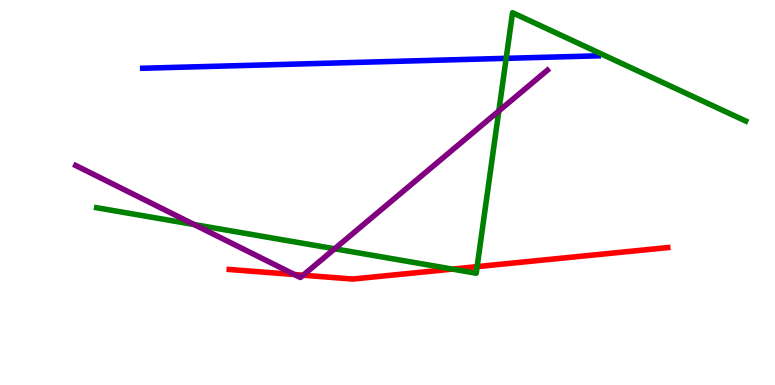[{'lines': ['blue', 'red'], 'intersections': []}, {'lines': ['green', 'red'], 'intersections': [{'x': 5.84, 'y': 3.01}, {'x': 6.16, 'y': 3.07}]}, {'lines': ['purple', 'red'], 'intersections': [{'x': 3.8, 'y': 2.87}, {'x': 3.91, 'y': 2.85}]}, {'lines': ['blue', 'green'], 'intersections': [{'x': 6.53, 'y': 8.48}]}, {'lines': ['blue', 'purple'], 'intersections': []}, {'lines': ['green', 'purple'], 'intersections': [{'x': 2.51, 'y': 4.17}, {'x': 4.32, 'y': 3.54}, {'x': 6.44, 'y': 7.12}]}]